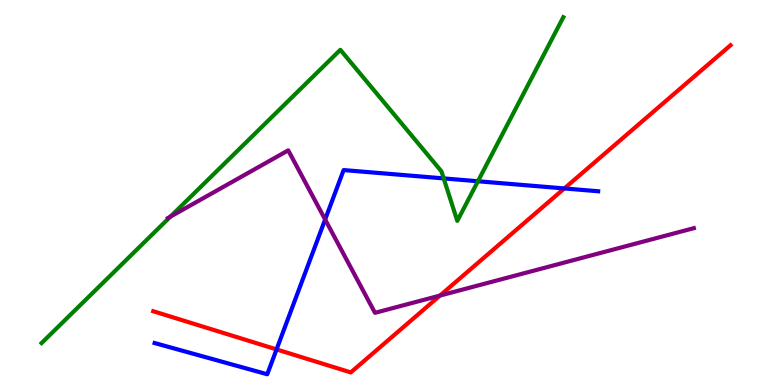[{'lines': ['blue', 'red'], 'intersections': [{'x': 3.57, 'y': 0.924}, {'x': 7.28, 'y': 5.11}]}, {'lines': ['green', 'red'], 'intersections': []}, {'lines': ['purple', 'red'], 'intersections': [{'x': 5.68, 'y': 2.32}]}, {'lines': ['blue', 'green'], 'intersections': [{'x': 5.73, 'y': 5.37}, {'x': 6.17, 'y': 5.29}]}, {'lines': ['blue', 'purple'], 'intersections': [{'x': 4.2, 'y': 4.3}]}, {'lines': ['green', 'purple'], 'intersections': [{'x': 2.2, 'y': 4.37}]}]